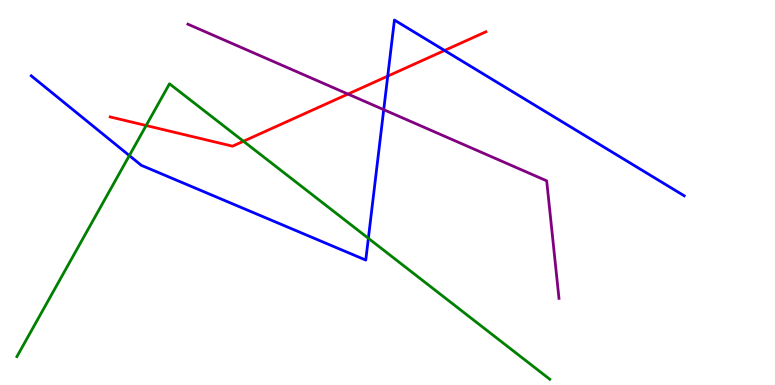[{'lines': ['blue', 'red'], 'intersections': [{'x': 5.0, 'y': 8.02}, {'x': 5.74, 'y': 8.69}]}, {'lines': ['green', 'red'], 'intersections': [{'x': 1.89, 'y': 6.74}, {'x': 3.14, 'y': 6.33}]}, {'lines': ['purple', 'red'], 'intersections': [{'x': 4.49, 'y': 7.56}]}, {'lines': ['blue', 'green'], 'intersections': [{'x': 1.67, 'y': 5.96}, {'x': 4.75, 'y': 3.81}]}, {'lines': ['blue', 'purple'], 'intersections': [{'x': 4.95, 'y': 7.15}]}, {'lines': ['green', 'purple'], 'intersections': []}]